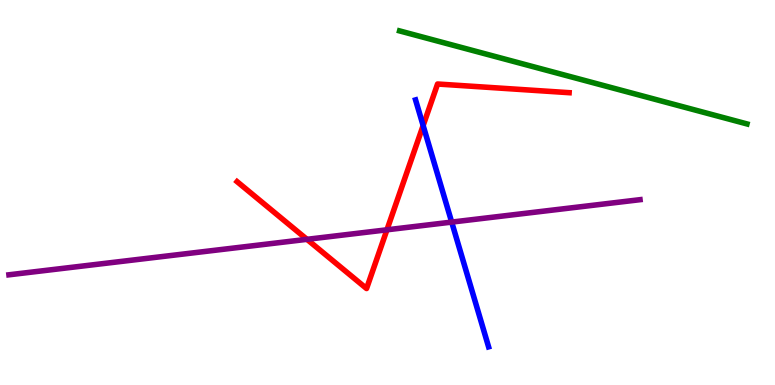[{'lines': ['blue', 'red'], 'intersections': [{'x': 5.46, 'y': 6.74}]}, {'lines': ['green', 'red'], 'intersections': []}, {'lines': ['purple', 'red'], 'intersections': [{'x': 3.96, 'y': 3.78}, {'x': 4.99, 'y': 4.03}]}, {'lines': ['blue', 'green'], 'intersections': []}, {'lines': ['blue', 'purple'], 'intersections': [{'x': 5.83, 'y': 4.23}]}, {'lines': ['green', 'purple'], 'intersections': []}]